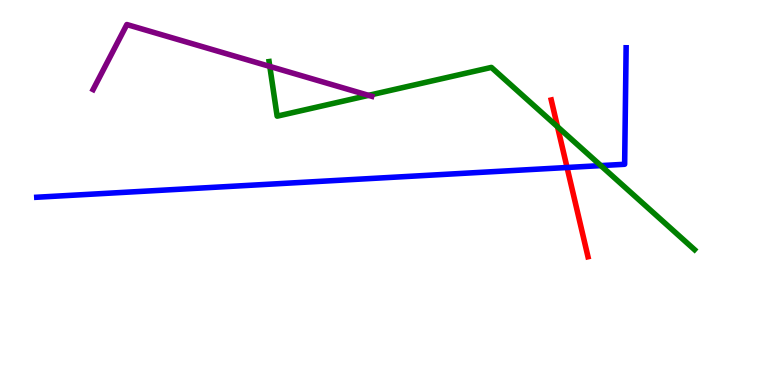[{'lines': ['blue', 'red'], 'intersections': [{'x': 7.32, 'y': 5.65}]}, {'lines': ['green', 'red'], 'intersections': [{'x': 7.19, 'y': 6.71}]}, {'lines': ['purple', 'red'], 'intersections': []}, {'lines': ['blue', 'green'], 'intersections': [{'x': 7.75, 'y': 5.7}]}, {'lines': ['blue', 'purple'], 'intersections': []}, {'lines': ['green', 'purple'], 'intersections': [{'x': 3.48, 'y': 8.27}, {'x': 4.76, 'y': 7.52}]}]